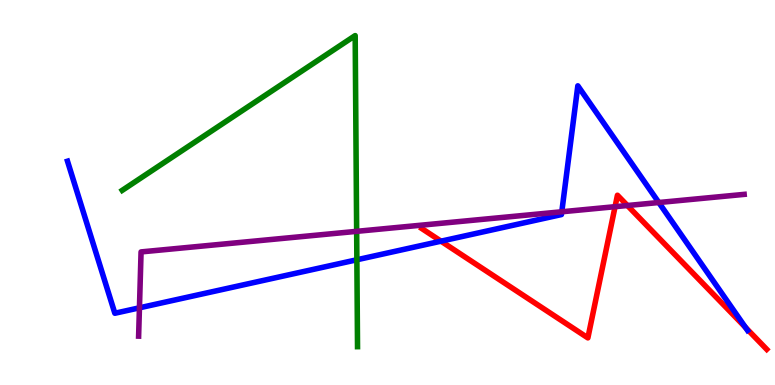[{'lines': ['blue', 'red'], 'intersections': [{'x': 5.69, 'y': 3.74}, {'x': 9.62, 'y': 1.5}]}, {'lines': ['green', 'red'], 'intersections': []}, {'lines': ['purple', 'red'], 'intersections': [{'x': 7.94, 'y': 4.63}, {'x': 8.1, 'y': 4.66}]}, {'lines': ['blue', 'green'], 'intersections': [{'x': 4.6, 'y': 3.25}]}, {'lines': ['blue', 'purple'], 'intersections': [{'x': 1.8, 'y': 2.0}, {'x': 7.25, 'y': 4.5}, {'x': 8.5, 'y': 4.74}]}, {'lines': ['green', 'purple'], 'intersections': [{'x': 4.6, 'y': 3.99}]}]